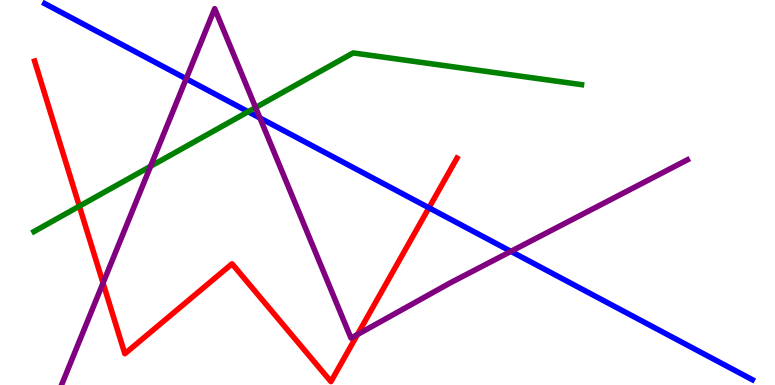[{'lines': ['blue', 'red'], 'intersections': [{'x': 5.53, 'y': 4.6}]}, {'lines': ['green', 'red'], 'intersections': [{'x': 1.02, 'y': 4.64}]}, {'lines': ['purple', 'red'], 'intersections': [{'x': 1.33, 'y': 2.65}, {'x': 4.61, 'y': 1.31}]}, {'lines': ['blue', 'green'], 'intersections': [{'x': 3.2, 'y': 7.1}]}, {'lines': ['blue', 'purple'], 'intersections': [{'x': 2.4, 'y': 7.95}, {'x': 3.35, 'y': 6.94}, {'x': 6.59, 'y': 3.47}]}, {'lines': ['green', 'purple'], 'intersections': [{'x': 1.94, 'y': 5.68}, {'x': 3.3, 'y': 7.21}]}]